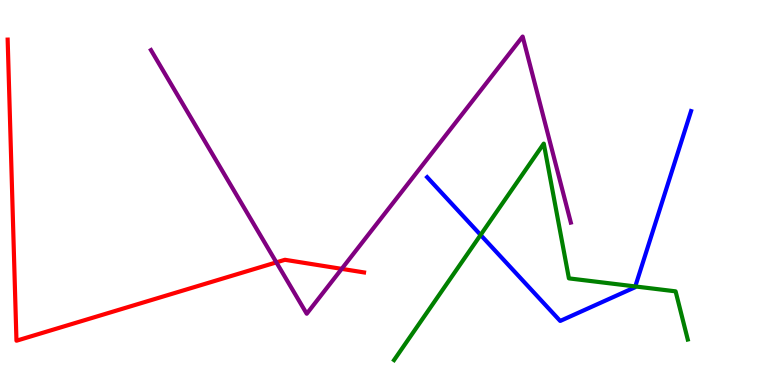[{'lines': ['blue', 'red'], 'intersections': []}, {'lines': ['green', 'red'], 'intersections': []}, {'lines': ['purple', 'red'], 'intersections': [{'x': 3.57, 'y': 3.19}, {'x': 4.41, 'y': 3.02}]}, {'lines': ['blue', 'green'], 'intersections': [{'x': 6.2, 'y': 3.9}, {'x': 8.2, 'y': 2.56}]}, {'lines': ['blue', 'purple'], 'intersections': []}, {'lines': ['green', 'purple'], 'intersections': []}]